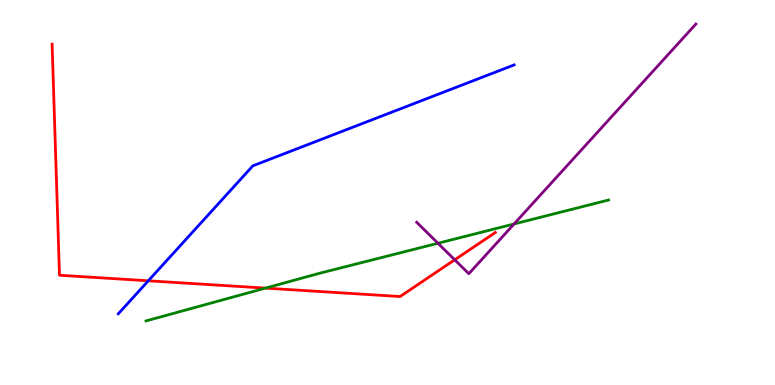[{'lines': ['blue', 'red'], 'intersections': [{'x': 1.91, 'y': 2.71}]}, {'lines': ['green', 'red'], 'intersections': [{'x': 3.43, 'y': 2.52}]}, {'lines': ['purple', 'red'], 'intersections': [{'x': 5.87, 'y': 3.25}]}, {'lines': ['blue', 'green'], 'intersections': []}, {'lines': ['blue', 'purple'], 'intersections': []}, {'lines': ['green', 'purple'], 'intersections': [{'x': 5.65, 'y': 3.68}, {'x': 6.63, 'y': 4.18}]}]